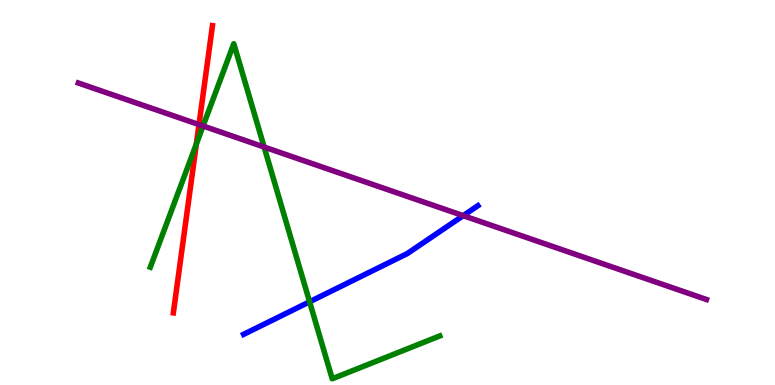[{'lines': ['blue', 'red'], 'intersections': []}, {'lines': ['green', 'red'], 'intersections': [{'x': 2.53, 'y': 6.26}]}, {'lines': ['purple', 'red'], 'intersections': [{'x': 2.57, 'y': 6.76}]}, {'lines': ['blue', 'green'], 'intersections': [{'x': 3.99, 'y': 2.16}]}, {'lines': ['blue', 'purple'], 'intersections': [{'x': 5.98, 'y': 4.4}]}, {'lines': ['green', 'purple'], 'intersections': [{'x': 2.62, 'y': 6.73}, {'x': 3.41, 'y': 6.18}]}]